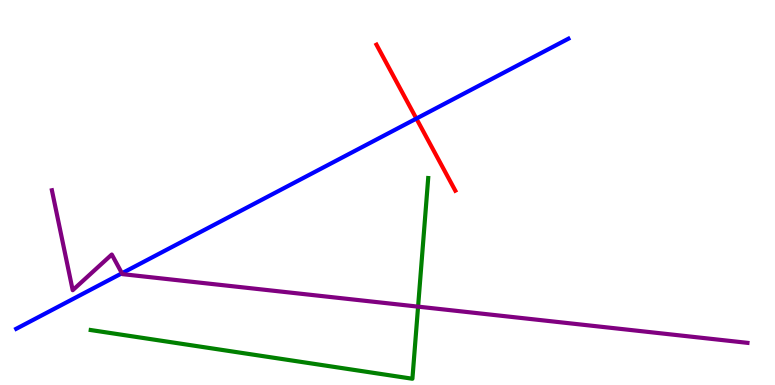[{'lines': ['blue', 'red'], 'intersections': [{'x': 5.37, 'y': 6.92}]}, {'lines': ['green', 'red'], 'intersections': []}, {'lines': ['purple', 'red'], 'intersections': []}, {'lines': ['blue', 'green'], 'intersections': []}, {'lines': ['blue', 'purple'], 'intersections': [{'x': 1.57, 'y': 2.9}]}, {'lines': ['green', 'purple'], 'intersections': [{'x': 5.39, 'y': 2.04}]}]